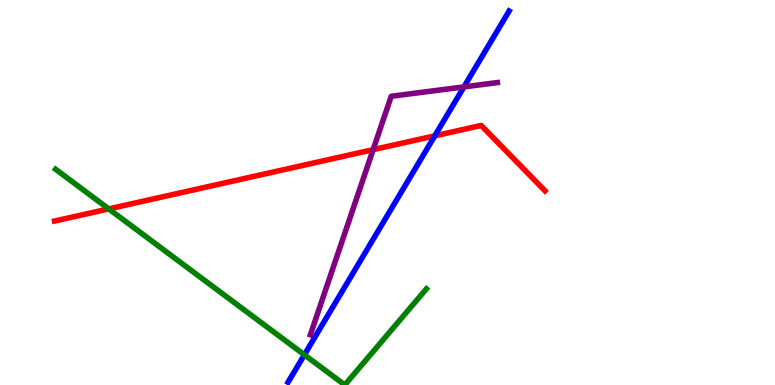[{'lines': ['blue', 'red'], 'intersections': [{'x': 5.61, 'y': 6.47}]}, {'lines': ['green', 'red'], 'intersections': [{'x': 1.4, 'y': 4.57}]}, {'lines': ['purple', 'red'], 'intersections': [{'x': 4.81, 'y': 6.11}]}, {'lines': ['blue', 'green'], 'intersections': [{'x': 3.93, 'y': 0.784}]}, {'lines': ['blue', 'purple'], 'intersections': [{'x': 5.99, 'y': 7.74}]}, {'lines': ['green', 'purple'], 'intersections': []}]